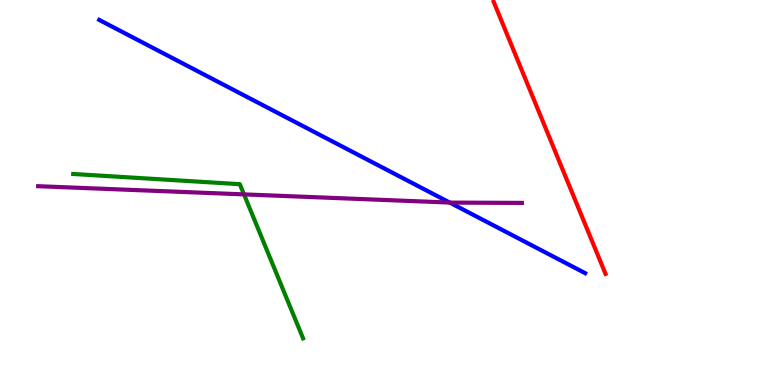[{'lines': ['blue', 'red'], 'intersections': []}, {'lines': ['green', 'red'], 'intersections': []}, {'lines': ['purple', 'red'], 'intersections': []}, {'lines': ['blue', 'green'], 'intersections': []}, {'lines': ['blue', 'purple'], 'intersections': [{'x': 5.8, 'y': 4.74}]}, {'lines': ['green', 'purple'], 'intersections': [{'x': 3.15, 'y': 4.95}]}]